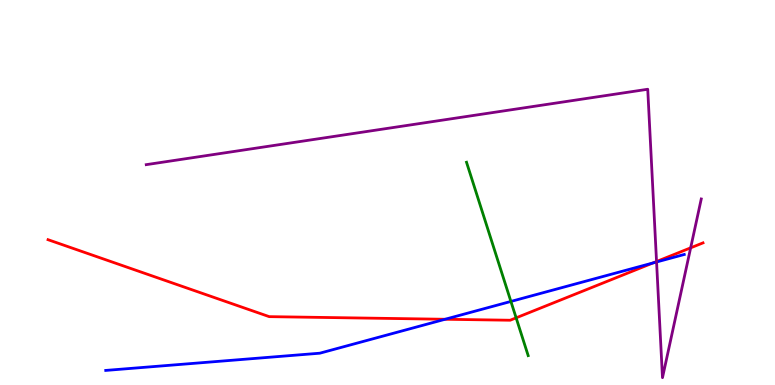[{'lines': ['blue', 'red'], 'intersections': [{'x': 5.74, 'y': 1.71}, {'x': 8.43, 'y': 3.17}]}, {'lines': ['green', 'red'], 'intersections': [{'x': 6.66, 'y': 1.74}]}, {'lines': ['purple', 'red'], 'intersections': [{'x': 8.47, 'y': 3.21}, {'x': 8.91, 'y': 3.56}]}, {'lines': ['blue', 'green'], 'intersections': [{'x': 6.59, 'y': 2.17}]}, {'lines': ['blue', 'purple'], 'intersections': [{'x': 8.47, 'y': 3.2}]}, {'lines': ['green', 'purple'], 'intersections': []}]